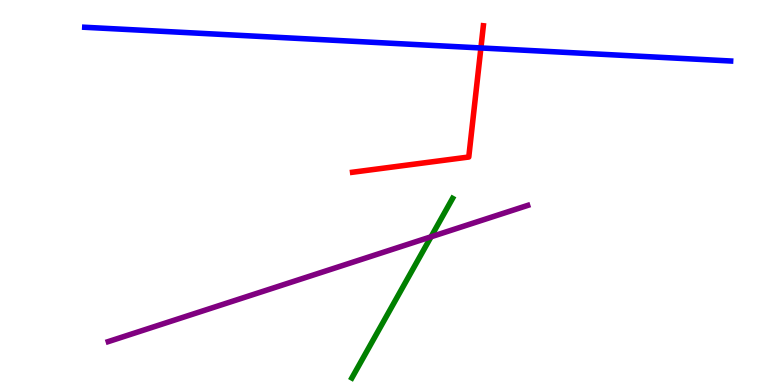[{'lines': ['blue', 'red'], 'intersections': [{'x': 6.21, 'y': 8.75}]}, {'lines': ['green', 'red'], 'intersections': []}, {'lines': ['purple', 'red'], 'intersections': []}, {'lines': ['blue', 'green'], 'intersections': []}, {'lines': ['blue', 'purple'], 'intersections': []}, {'lines': ['green', 'purple'], 'intersections': [{'x': 5.56, 'y': 3.85}]}]